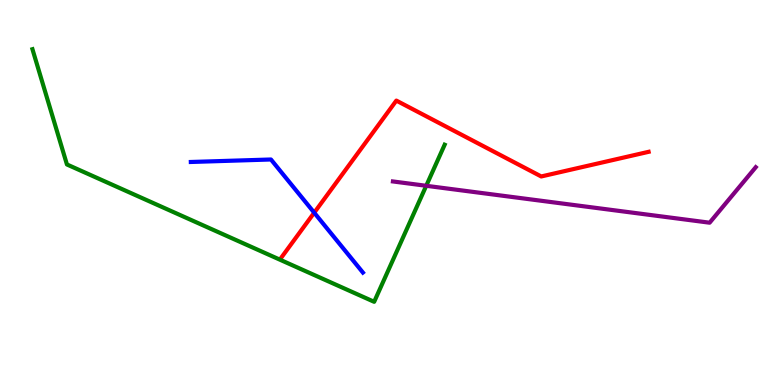[{'lines': ['blue', 'red'], 'intersections': [{'x': 4.05, 'y': 4.48}]}, {'lines': ['green', 'red'], 'intersections': []}, {'lines': ['purple', 'red'], 'intersections': []}, {'lines': ['blue', 'green'], 'intersections': []}, {'lines': ['blue', 'purple'], 'intersections': []}, {'lines': ['green', 'purple'], 'intersections': [{'x': 5.5, 'y': 5.17}]}]